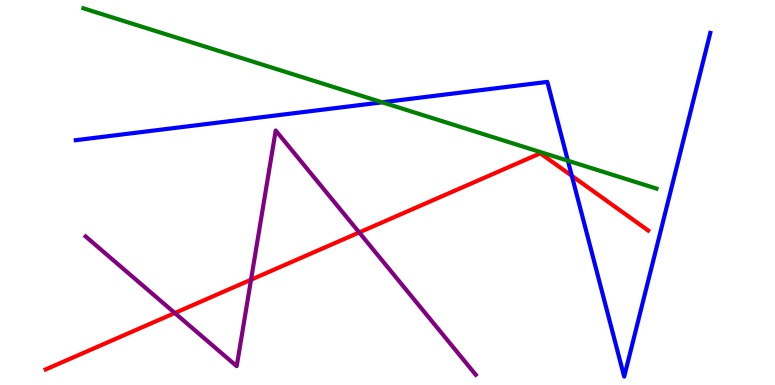[{'lines': ['blue', 'red'], 'intersections': [{'x': 7.38, 'y': 5.43}]}, {'lines': ['green', 'red'], 'intersections': []}, {'lines': ['purple', 'red'], 'intersections': [{'x': 2.26, 'y': 1.87}, {'x': 3.24, 'y': 2.73}, {'x': 4.63, 'y': 3.96}]}, {'lines': ['blue', 'green'], 'intersections': [{'x': 4.93, 'y': 7.34}, {'x': 7.33, 'y': 5.83}]}, {'lines': ['blue', 'purple'], 'intersections': []}, {'lines': ['green', 'purple'], 'intersections': []}]